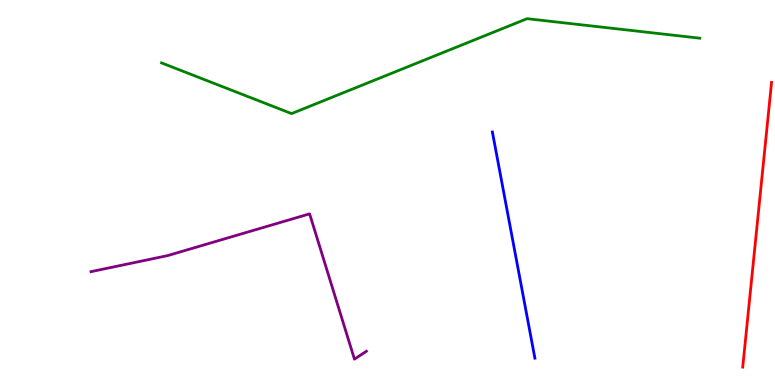[{'lines': ['blue', 'red'], 'intersections': []}, {'lines': ['green', 'red'], 'intersections': []}, {'lines': ['purple', 'red'], 'intersections': []}, {'lines': ['blue', 'green'], 'intersections': []}, {'lines': ['blue', 'purple'], 'intersections': []}, {'lines': ['green', 'purple'], 'intersections': []}]